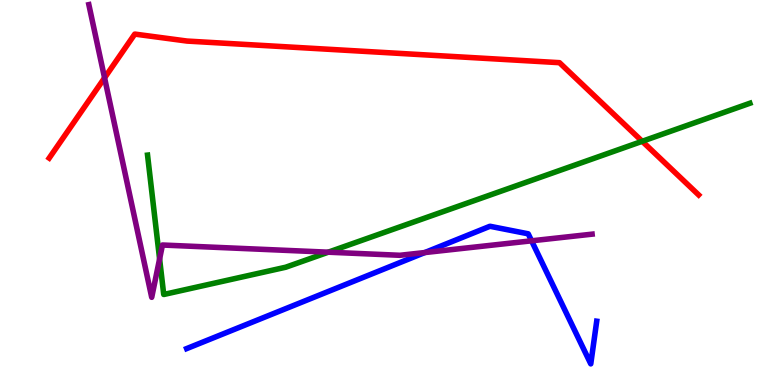[{'lines': ['blue', 'red'], 'intersections': []}, {'lines': ['green', 'red'], 'intersections': [{'x': 8.29, 'y': 6.33}]}, {'lines': ['purple', 'red'], 'intersections': [{'x': 1.35, 'y': 7.98}]}, {'lines': ['blue', 'green'], 'intersections': []}, {'lines': ['blue', 'purple'], 'intersections': [{'x': 5.48, 'y': 3.44}, {'x': 6.86, 'y': 3.75}]}, {'lines': ['green', 'purple'], 'intersections': [{'x': 2.06, 'y': 3.27}, {'x': 4.24, 'y': 3.45}]}]